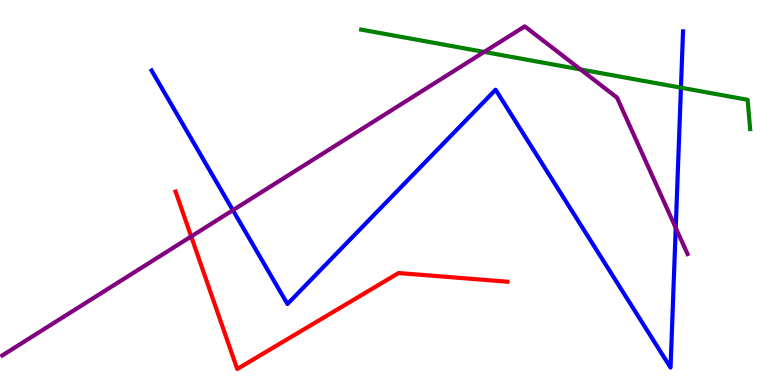[{'lines': ['blue', 'red'], 'intersections': []}, {'lines': ['green', 'red'], 'intersections': []}, {'lines': ['purple', 'red'], 'intersections': [{'x': 2.47, 'y': 3.86}]}, {'lines': ['blue', 'green'], 'intersections': [{'x': 8.79, 'y': 7.72}]}, {'lines': ['blue', 'purple'], 'intersections': [{'x': 3.0, 'y': 4.54}, {'x': 8.72, 'y': 4.08}]}, {'lines': ['green', 'purple'], 'intersections': [{'x': 6.25, 'y': 8.65}, {'x': 7.49, 'y': 8.2}]}]